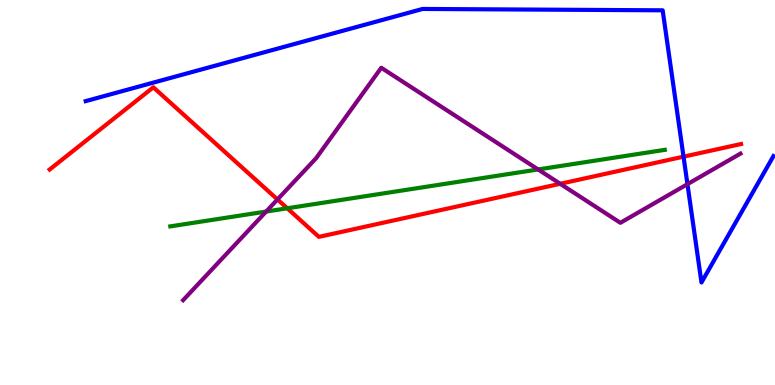[{'lines': ['blue', 'red'], 'intersections': [{'x': 8.82, 'y': 5.93}]}, {'lines': ['green', 'red'], 'intersections': [{'x': 3.71, 'y': 4.59}]}, {'lines': ['purple', 'red'], 'intersections': [{'x': 3.58, 'y': 4.82}, {'x': 7.23, 'y': 5.23}]}, {'lines': ['blue', 'green'], 'intersections': []}, {'lines': ['blue', 'purple'], 'intersections': [{'x': 8.87, 'y': 5.22}]}, {'lines': ['green', 'purple'], 'intersections': [{'x': 3.43, 'y': 4.51}, {'x': 6.94, 'y': 5.6}]}]